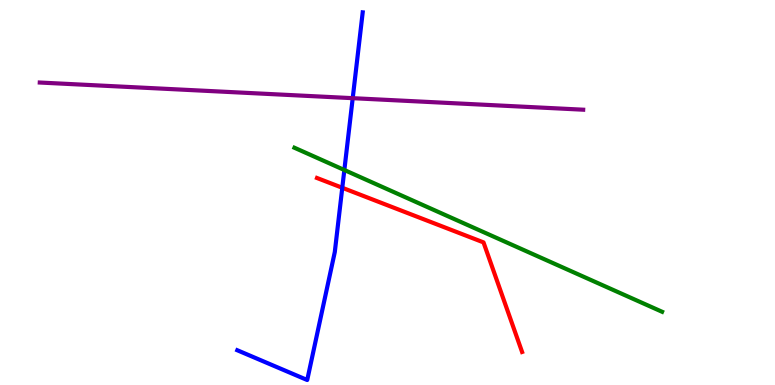[{'lines': ['blue', 'red'], 'intersections': [{'x': 4.42, 'y': 5.12}]}, {'lines': ['green', 'red'], 'intersections': []}, {'lines': ['purple', 'red'], 'intersections': []}, {'lines': ['blue', 'green'], 'intersections': [{'x': 4.44, 'y': 5.58}]}, {'lines': ['blue', 'purple'], 'intersections': [{'x': 4.55, 'y': 7.45}]}, {'lines': ['green', 'purple'], 'intersections': []}]